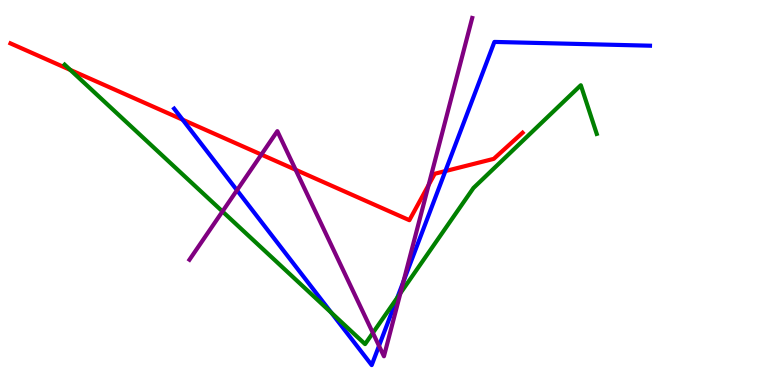[{'lines': ['blue', 'red'], 'intersections': [{'x': 2.36, 'y': 6.89}, {'x': 5.75, 'y': 5.56}]}, {'lines': ['green', 'red'], 'intersections': [{'x': 0.907, 'y': 8.18}]}, {'lines': ['purple', 'red'], 'intersections': [{'x': 3.37, 'y': 5.99}, {'x': 3.81, 'y': 5.59}, {'x': 5.53, 'y': 5.2}]}, {'lines': ['blue', 'green'], 'intersections': [{'x': 4.28, 'y': 1.88}, {'x': 5.13, 'y': 2.27}]}, {'lines': ['blue', 'purple'], 'intersections': [{'x': 3.06, 'y': 5.06}, {'x': 4.89, 'y': 1.02}, {'x': 5.21, 'y': 2.69}]}, {'lines': ['green', 'purple'], 'intersections': [{'x': 2.87, 'y': 4.51}, {'x': 4.81, 'y': 1.35}, {'x': 5.17, 'y': 2.38}]}]